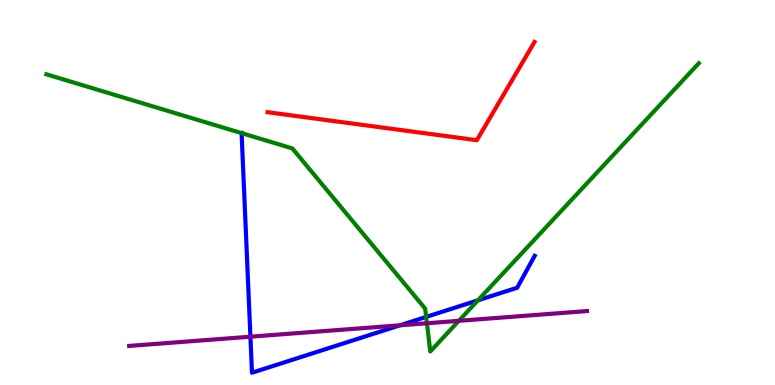[{'lines': ['blue', 'red'], 'intersections': []}, {'lines': ['green', 'red'], 'intersections': []}, {'lines': ['purple', 'red'], 'intersections': []}, {'lines': ['blue', 'green'], 'intersections': [{'x': 3.12, 'y': 6.54}, {'x': 5.5, 'y': 1.77}, {'x': 6.17, 'y': 2.2}]}, {'lines': ['blue', 'purple'], 'intersections': [{'x': 3.23, 'y': 1.25}, {'x': 5.16, 'y': 1.55}]}, {'lines': ['green', 'purple'], 'intersections': [{'x': 5.51, 'y': 1.6}, {'x': 5.92, 'y': 1.67}]}]